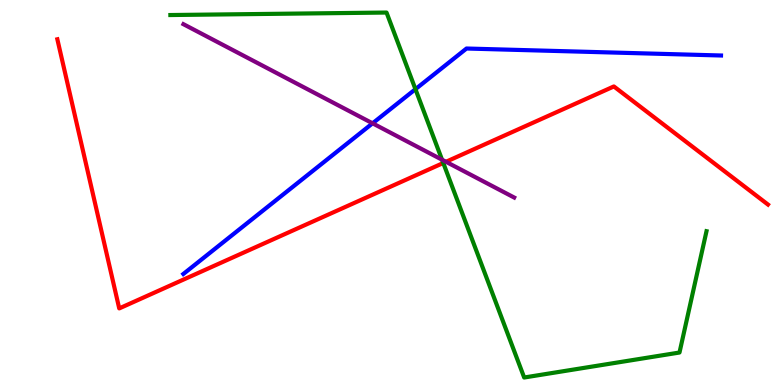[{'lines': ['blue', 'red'], 'intersections': []}, {'lines': ['green', 'red'], 'intersections': [{'x': 5.72, 'y': 5.77}]}, {'lines': ['purple', 'red'], 'intersections': [{'x': 5.75, 'y': 5.8}]}, {'lines': ['blue', 'green'], 'intersections': [{'x': 5.36, 'y': 7.68}]}, {'lines': ['blue', 'purple'], 'intersections': [{'x': 4.81, 'y': 6.8}]}, {'lines': ['green', 'purple'], 'intersections': [{'x': 5.7, 'y': 5.85}]}]